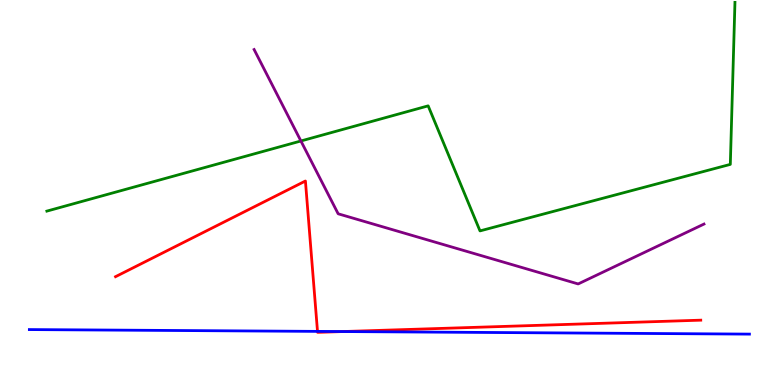[{'lines': ['blue', 'red'], 'intersections': [{'x': 4.1, 'y': 1.39}, {'x': 4.42, 'y': 1.39}]}, {'lines': ['green', 'red'], 'intersections': []}, {'lines': ['purple', 'red'], 'intersections': []}, {'lines': ['blue', 'green'], 'intersections': []}, {'lines': ['blue', 'purple'], 'intersections': []}, {'lines': ['green', 'purple'], 'intersections': [{'x': 3.88, 'y': 6.34}]}]